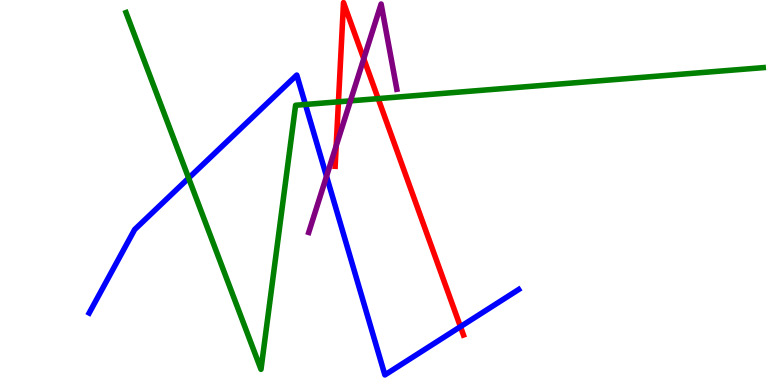[{'lines': ['blue', 'red'], 'intersections': [{'x': 5.94, 'y': 1.51}]}, {'lines': ['green', 'red'], 'intersections': [{'x': 4.37, 'y': 7.36}, {'x': 4.88, 'y': 7.44}]}, {'lines': ['purple', 'red'], 'intersections': [{'x': 4.34, 'y': 6.21}, {'x': 4.69, 'y': 8.47}]}, {'lines': ['blue', 'green'], 'intersections': [{'x': 2.43, 'y': 5.37}, {'x': 3.94, 'y': 7.29}]}, {'lines': ['blue', 'purple'], 'intersections': [{'x': 4.21, 'y': 5.42}]}, {'lines': ['green', 'purple'], 'intersections': [{'x': 4.52, 'y': 7.38}]}]